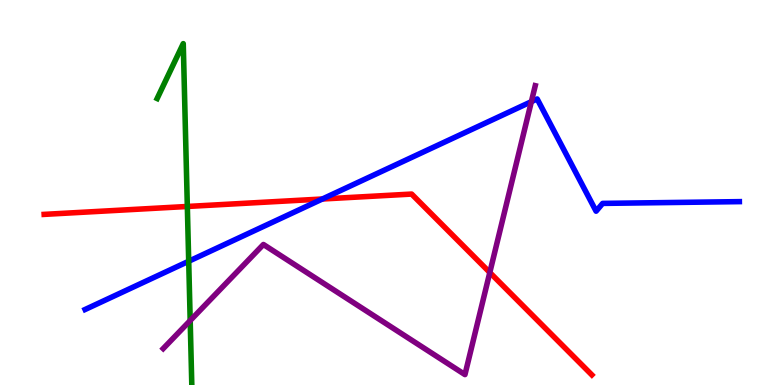[{'lines': ['blue', 'red'], 'intersections': [{'x': 4.16, 'y': 4.83}]}, {'lines': ['green', 'red'], 'intersections': [{'x': 2.42, 'y': 4.64}]}, {'lines': ['purple', 'red'], 'intersections': [{'x': 6.32, 'y': 2.92}]}, {'lines': ['blue', 'green'], 'intersections': [{'x': 2.43, 'y': 3.21}]}, {'lines': ['blue', 'purple'], 'intersections': [{'x': 6.86, 'y': 7.36}]}, {'lines': ['green', 'purple'], 'intersections': [{'x': 2.45, 'y': 1.67}]}]